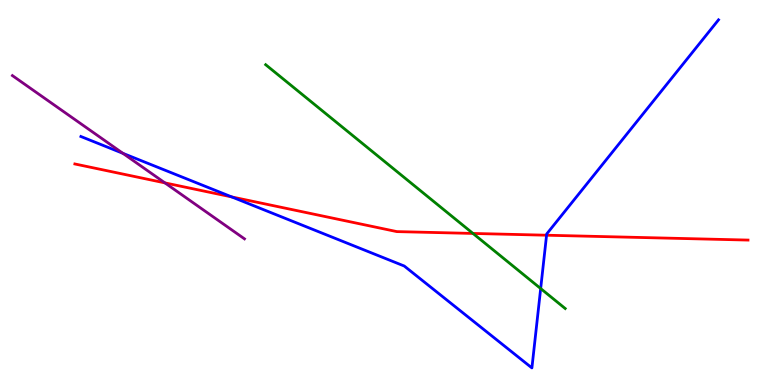[{'lines': ['blue', 'red'], 'intersections': [{'x': 2.99, 'y': 4.89}, {'x': 7.05, 'y': 3.89}]}, {'lines': ['green', 'red'], 'intersections': [{'x': 6.1, 'y': 3.94}]}, {'lines': ['purple', 'red'], 'intersections': [{'x': 2.13, 'y': 5.25}]}, {'lines': ['blue', 'green'], 'intersections': [{'x': 6.98, 'y': 2.51}]}, {'lines': ['blue', 'purple'], 'intersections': [{'x': 1.59, 'y': 6.02}]}, {'lines': ['green', 'purple'], 'intersections': []}]